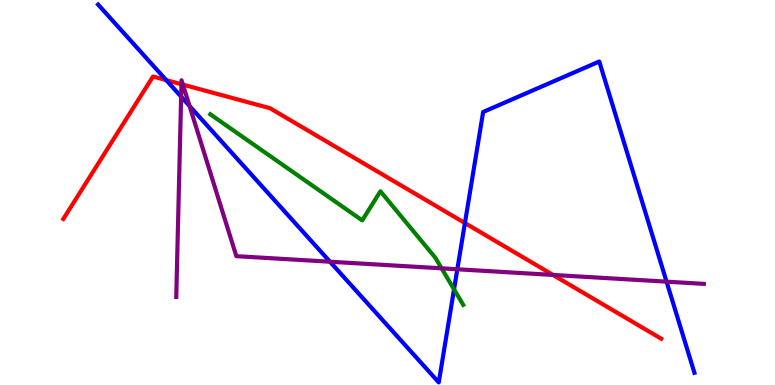[{'lines': ['blue', 'red'], 'intersections': [{'x': 2.15, 'y': 7.92}, {'x': 6.0, 'y': 4.21}]}, {'lines': ['green', 'red'], 'intersections': []}, {'lines': ['purple', 'red'], 'intersections': [{'x': 2.34, 'y': 7.81}, {'x': 2.36, 'y': 7.8}, {'x': 7.14, 'y': 2.86}]}, {'lines': ['blue', 'green'], 'intersections': [{'x': 5.86, 'y': 2.48}]}, {'lines': ['blue', 'purple'], 'intersections': [{'x': 2.34, 'y': 7.49}, {'x': 2.45, 'y': 7.25}, {'x': 4.26, 'y': 3.2}, {'x': 5.9, 'y': 3.01}, {'x': 8.6, 'y': 2.68}]}, {'lines': ['green', 'purple'], 'intersections': [{'x': 5.7, 'y': 3.03}]}]